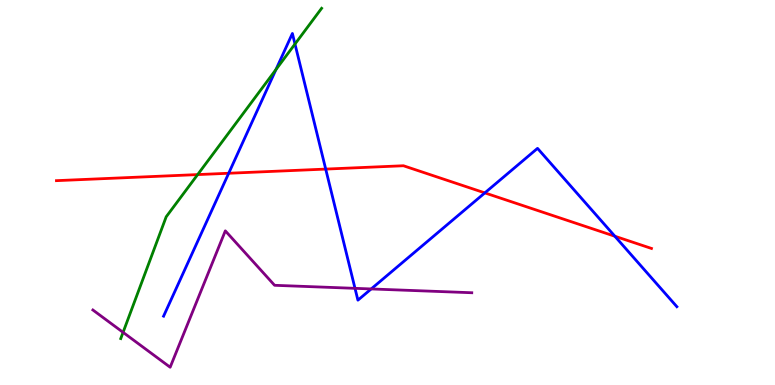[{'lines': ['blue', 'red'], 'intersections': [{'x': 2.95, 'y': 5.5}, {'x': 4.2, 'y': 5.61}, {'x': 6.26, 'y': 4.99}, {'x': 7.93, 'y': 3.86}]}, {'lines': ['green', 'red'], 'intersections': [{'x': 2.55, 'y': 5.47}]}, {'lines': ['purple', 'red'], 'intersections': []}, {'lines': ['blue', 'green'], 'intersections': [{'x': 3.56, 'y': 8.19}, {'x': 3.81, 'y': 8.86}]}, {'lines': ['blue', 'purple'], 'intersections': [{'x': 4.58, 'y': 2.51}, {'x': 4.79, 'y': 2.49}]}, {'lines': ['green', 'purple'], 'intersections': [{'x': 1.59, 'y': 1.37}]}]